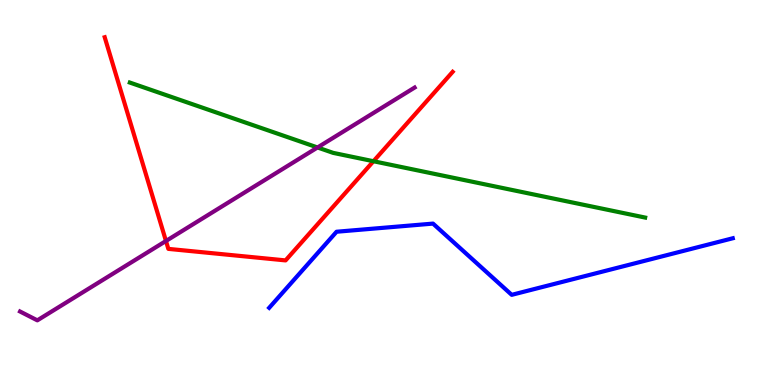[{'lines': ['blue', 'red'], 'intersections': []}, {'lines': ['green', 'red'], 'intersections': [{'x': 4.82, 'y': 5.81}]}, {'lines': ['purple', 'red'], 'intersections': [{'x': 2.14, 'y': 3.74}]}, {'lines': ['blue', 'green'], 'intersections': []}, {'lines': ['blue', 'purple'], 'intersections': []}, {'lines': ['green', 'purple'], 'intersections': [{'x': 4.1, 'y': 6.17}]}]